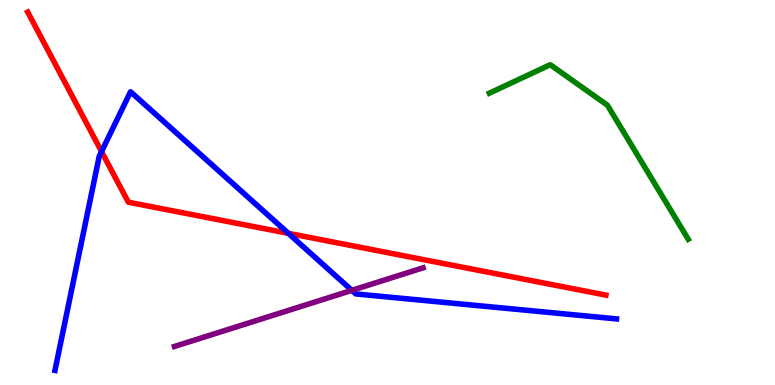[{'lines': ['blue', 'red'], 'intersections': [{'x': 1.31, 'y': 6.06}, {'x': 3.72, 'y': 3.94}]}, {'lines': ['green', 'red'], 'intersections': []}, {'lines': ['purple', 'red'], 'intersections': []}, {'lines': ['blue', 'green'], 'intersections': []}, {'lines': ['blue', 'purple'], 'intersections': [{'x': 4.54, 'y': 2.46}]}, {'lines': ['green', 'purple'], 'intersections': []}]